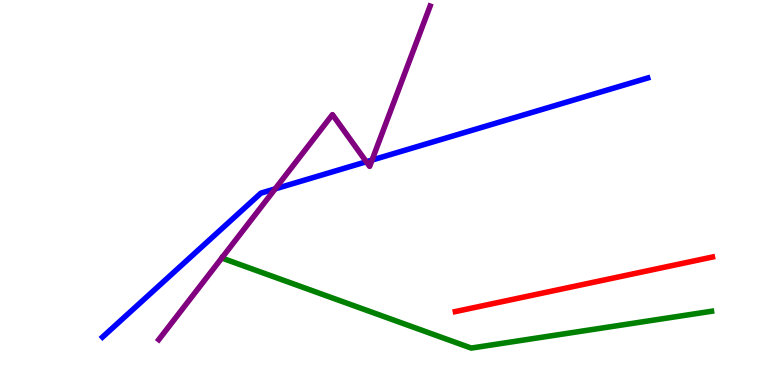[{'lines': ['blue', 'red'], 'intersections': []}, {'lines': ['green', 'red'], 'intersections': []}, {'lines': ['purple', 'red'], 'intersections': []}, {'lines': ['blue', 'green'], 'intersections': []}, {'lines': ['blue', 'purple'], 'intersections': [{'x': 3.55, 'y': 5.09}, {'x': 4.73, 'y': 5.8}, {'x': 4.8, 'y': 5.84}]}, {'lines': ['green', 'purple'], 'intersections': []}]